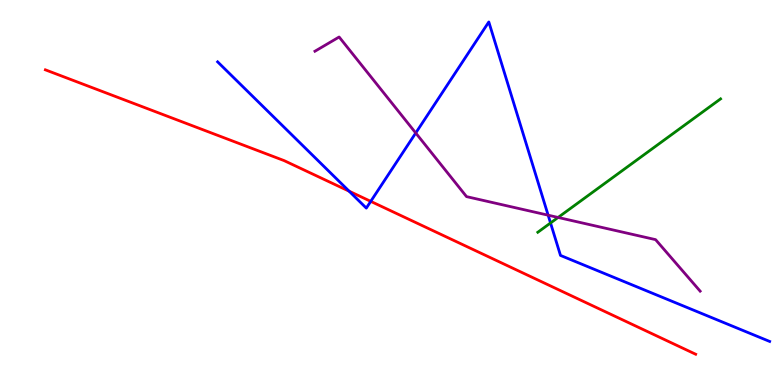[{'lines': ['blue', 'red'], 'intersections': [{'x': 4.5, 'y': 5.03}, {'x': 4.78, 'y': 4.77}]}, {'lines': ['green', 'red'], 'intersections': []}, {'lines': ['purple', 'red'], 'intersections': []}, {'lines': ['blue', 'green'], 'intersections': [{'x': 7.1, 'y': 4.21}]}, {'lines': ['blue', 'purple'], 'intersections': [{'x': 5.36, 'y': 6.55}, {'x': 7.07, 'y': 4.41}]}, {'lines': ['green', 'purple'], 'intersections': [{'x': 7.2, 'y': 4.35}]}]